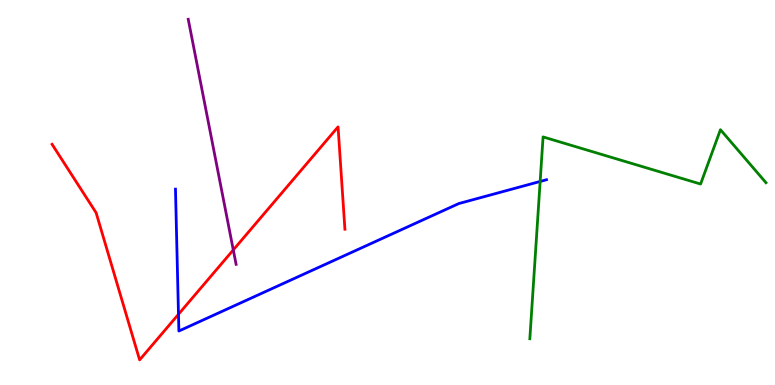[{'lines': ['blue', 'red'], 'intersections': [{'x': 2.3, 'y': 1.84}]}, {'lines': ['green', 'red'], 'intersections': []}, {'lines': ['purple', 'red'], 'intersections': [{'x': 3.01, 'y': 3.51}]}, {'lines': ['blue', 'green'], 'intersections': [{'x': 6.97, 'y': 5.29}]}, {'lines': ['blue', 'purple'], 'intersections': []}, {'lines': ['green', 'purple'], 'intersections': []}]